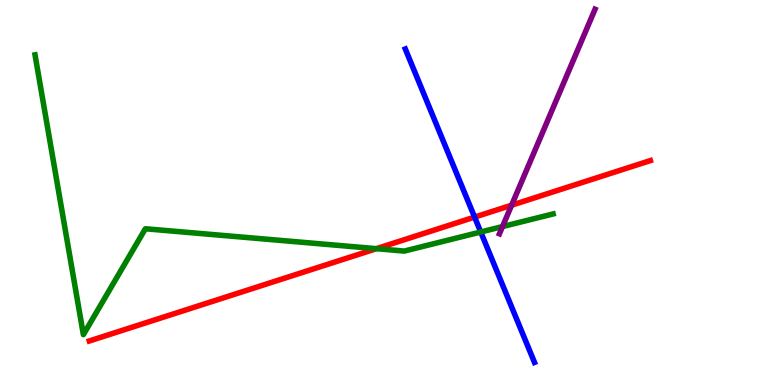[{'lines': ['blue', 'red'], 'intersections': [{'x': 6.12, 'y': 4.36}]}, {'lines': ['green', 'red'], 'intersections': [{'x': 4.86, 'y': 3.54}]}, {'lines': ['purple', 'red'], 'intersections': [{'x': 6.6, 'y': 4.67}]}, {'lines': ['blue', 'green'], 'intersections': [{'x': 6.2, 'y': 3.97}]}, {'lines': ['blue', 'purple'], 'intersections': []}, {'lines': ['green', 'purple'], 'intersections': [{'x': 6.48, 'y': 4.12}]}]